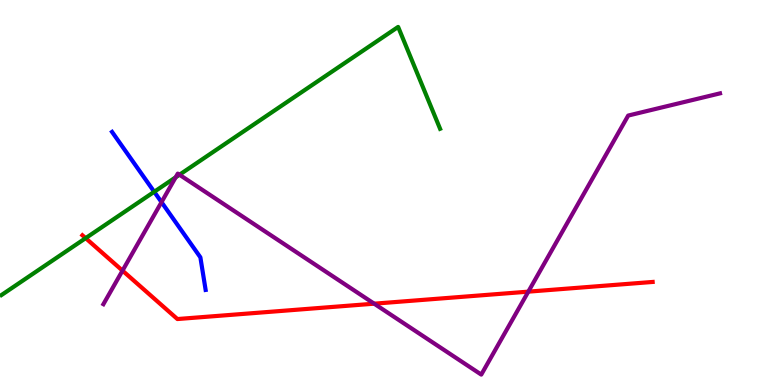[{'lines': ['blue', 'red'], 'intersections': []}, {'lines': ['green', 'red'], 'intersections': [{'x': 1.11, 'y': 3.81}]}, {'lines': ['purple', 'red'], 'intersections': [{'x': 1.58, 'y': 2.97}, {'x': 4.83, 'y': 2.11}, {'x': 6.82, 'y': 2.42}]}, {'lines': ['blue', 'green'], 'intersections': [{'x': 1.99, 'y': 5.02}]}, {'lines': ['blue', 'purple'], 'intersections': [{'x': 2.08, 'y': 4.75}]}, {'lines': ['green', 'purple'], 'intersections': [{'x': 2.27, 'y': 5.39}, {'x': 2.32, 'y': 5.46}]}]